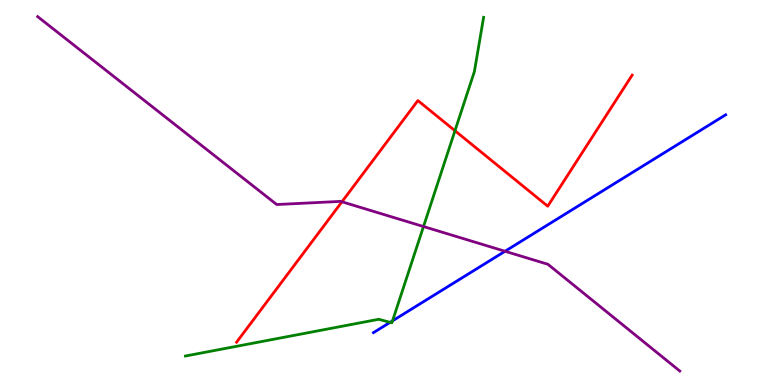[{'lines': ['blue', 'red'], 'intersections': []}, {'lines': ['green', 'red'], 'intersections': [{'x': 5.87, 'y': 6.6}]}, {'lines': ['purple', 'red'], 'intersections': [{'x': 4.41, 'y': 4.76}]}, {'lines': ['blue', 'green'], 'intersections': [{'x': 5.03, 'y': 1.63}, {'x': 5.06, 'y': 1.67}]}, {'lines': ['blue', 'purple'], 'intersections': [{'x': 6.52, 'y': 3.47}]}, {'lines': ['green', 'purple'], 'intersections': [{'x': 5.46, 'y': 4.12}]}]